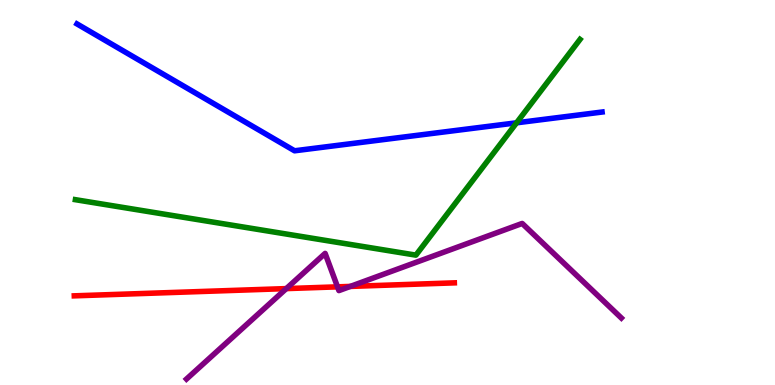[{'lines': ['blue', 'red'], 'intersections': []}, {'lines': ['green', 'red'], 'intersections': []}, {'lines': ['purple', 'red'], 'intersections': [{'x': 3.69, 'y': 2.5}, {'x': 4.36, 'y': 2.55}, {'x': 4.52, 'y': 2.56}]}, {'lines': ['blue', 'green'], 'intersections': [{'x': 6.67, 'y': 6.81}]}, {'lines': ['blue', 'purple'], 'intersections': []}, {'lines': ['green', 'purple'], 'intersections': []}]